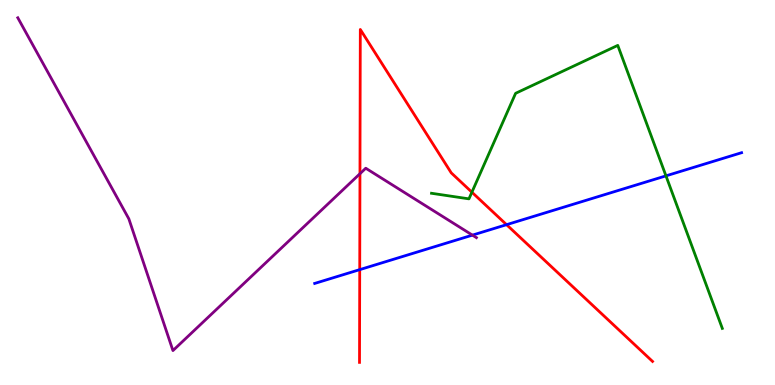[{'lines': ['blue', 'red'], 'intersections': [{'x': 4.64, 'y': 3.0}, {'x': 6.54, 'y': 4.16}]}, {'lines': ['green', 'red'], 'intersections': [{'x': 6.09, 'y': 5.01}]}, {'lines': ['purple', 'red'], 'intersections': [{'x': 4.64, 'y': 5.49}]}, {'lines': ['blue', 'green'], 'intersections': [{'x': 8.59, 'y': 5.43}]}, {'lines': ['blue', 'purple'], 'intersections': [{'x': 6.1, 'y': 3.89}]}, {'lines': ['green', 'purple'], 'intersections': []}]